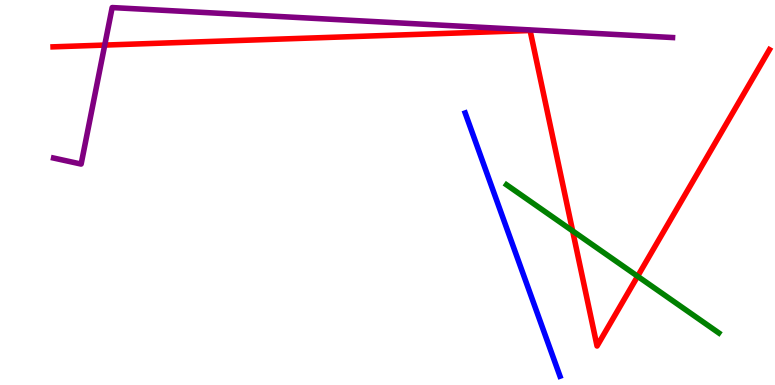[{'lines': ['blue', 'red'], 'intersections': []}, {'lines': ['green', 'red'], 'intersections': [{'x': 7.39, 'y': 4.0}, {'x': 8.23, 'y': 2.82}]}, {'lines': ['purple', 'red'], 'intersections': [{'x': 1.35, 'y': 8.83}]}, {'lines': ['blue', 'green'], 'intersections': []}, {'lines': ['blue', 'purple'], 'intersections': []}, {'lines': ['green', 'purple'], 'intersections': []}]